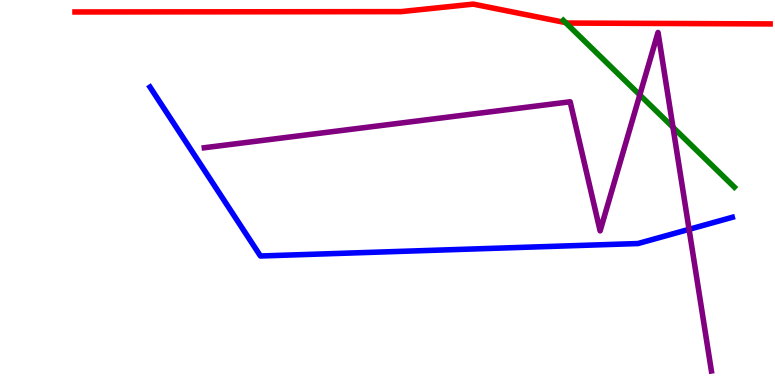[{'lines': ['blue', 'red'], 'intersections': []}, {'lines': ['green', 'red'], 'intersections': [{'x': 7.3, 'y': 9.41}]}, {'lines': ['purple', 'red'], 'intersections': []}, {'lines': ['blue', 'green'], 'intersections': []}, {'lines': ['blue', 'purple'], 'intersections': [{'x': 8.89, 'y': 4.04}]}, {'lines': ['green', 'purple'], 'intersections': [{'x': 8.26, 'y': 7.53}, {'x': 8.68, 'y': 6.69}]}]